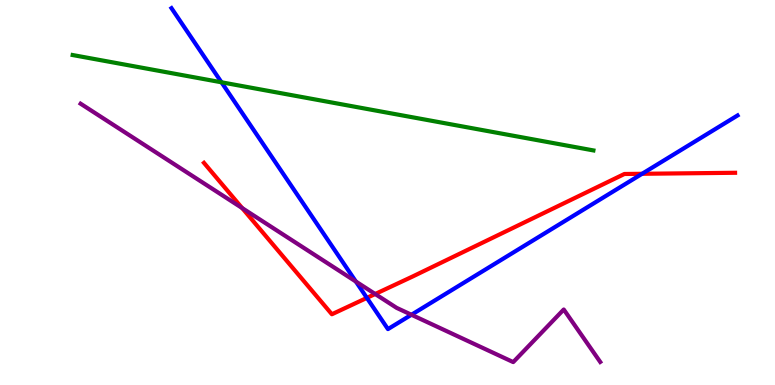[{'lines': ['blue', 'red'], 'intersections': [{'x': 4.73, 'y': 2.26}, {'x': 8.29, 'y': 5.49}]}, {'lines': ['green', 'red'], 'intersections': []}, {'lines': ['purple', 'red'], 'intersections': [{'x': 3.12, 'y': 4.6}, {'x': 4.84, 'y': 2.36}]}, {'lines': ['blue', 'green'], 'intersections': [{'x': 2.86, 'y': 7.86}]}, {'lines': ['blue', 'purple'], 'intersections': [{'x': 4.59, 'y': 2.69}, {'x': 5.31, 'y': 1.82}]}, {'lines': ['green', 'purple'], 'intersections': []}]